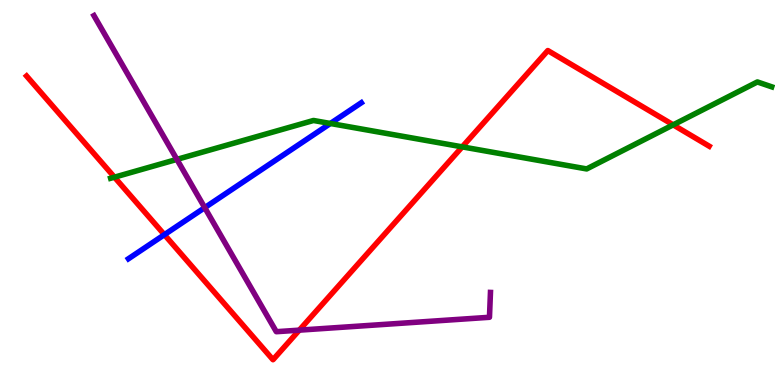[{'lines': ['blue', 'red'], 'intersections': [{'x': 2.12, 'y': 3.9}]}, {'lines': ['green', 'red'], 'intersections': [{'x': 1.48, 'y': 5.4}, {'x': 5.96, 'y': 6.19}, {'x': 8.69, 'y': 6.76}]}, {'lines': ['purple', 'red'], 'intersections': [{'x': 3.86, 'y': 1.42}]}, {'lines': ['blue', 'green'], 'intersections': [{'x': 4.26, 'y': 6.79}]}, {'lines': ['blue', 'purple'], 'intersections': [{'x': 2.64, 'y': 4.61}]}, {'lines': ['green', 'purple'], 'intersections': [{'x': 2.28, 'y': 5.86}]}]